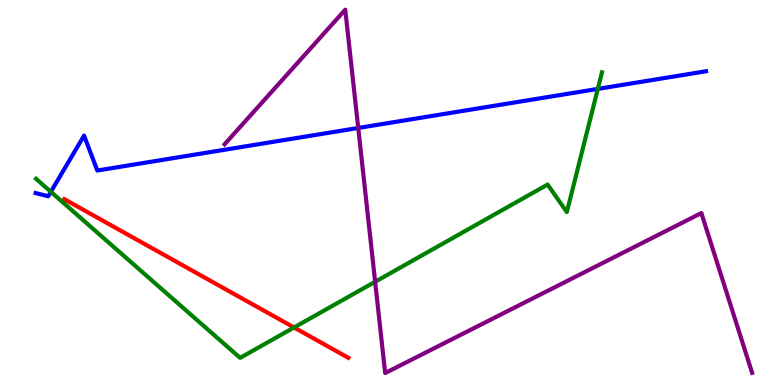[{'lines': ['blue', 'red'], 'intersections': []}, {'lines': ['green', 'red'], 'intersections': [{'x': 3.79, 'y': 1.49}]}, {'lines': ['purple', 'red'], 'intersections': []}, {'lines': ['blue', 'green'], 'intersections': [{'x': 0.656, 'y': 5.02}, {'x': 7.71, 'y': 7.69}]}, {'lines': ['blue', 'purple'], 'intersections': [{'x': 4.62, 'y': 6.68}]}, {'lines': ['green', 'purple'], 'intersections': [{'x': 4.84, 'y': 2.68}]}]